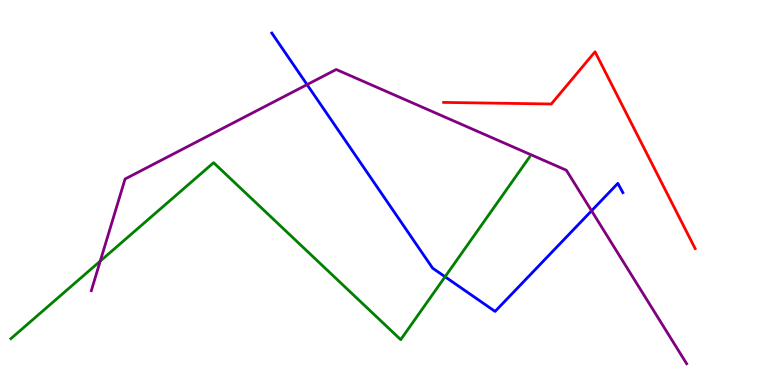[{'lines': ['blue', 'red'], 'intersections': []}, {'lines': ['green', 'red'], 'intersections': []}, {'lines': ['purple', 'red'], 'intersections': []}, {'lines': ['blue', 'green'], 'intersections': [{'x': 5.74, 'y': 2.81}]}, {'lines': ['blue', 'purple'], 'intersections': [{'x': 3.96, 'y': 7.8}, {'x': 7.63, 'y': 4.52}]}, {'lines': ['green', 'purple'], 'intersections': [{'x': 1.29, 'y': 3.22}]}]